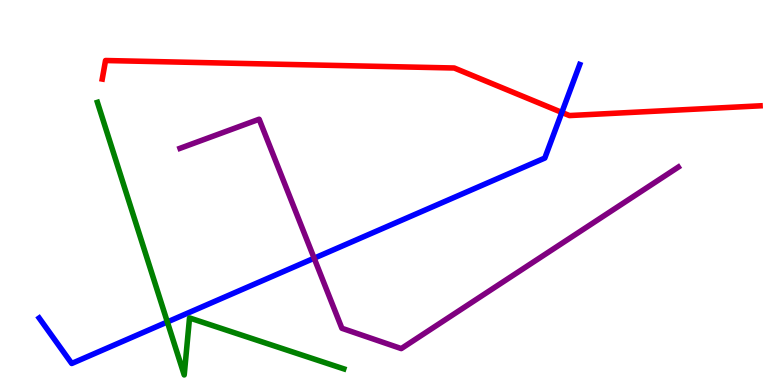[{'lines': ['blue', 'red'], 'intersections': [{'x': 7.25, 'y': 7.08}]}, {'lines': ['green', 'red'], 'intersections': []}, {'lines': ['purple', 'red'], 'intersections': []}, {'lines': ['blue', 'green'], 'intersections': [{'x': 2.16, 'y': 1.64}]}, {'lines': ['blue', 'purple'], 'intersections': [{'x': 4.05, 'y': 3.29}]}, {'lines': ['green', 'purple'], 'intersections': []}]